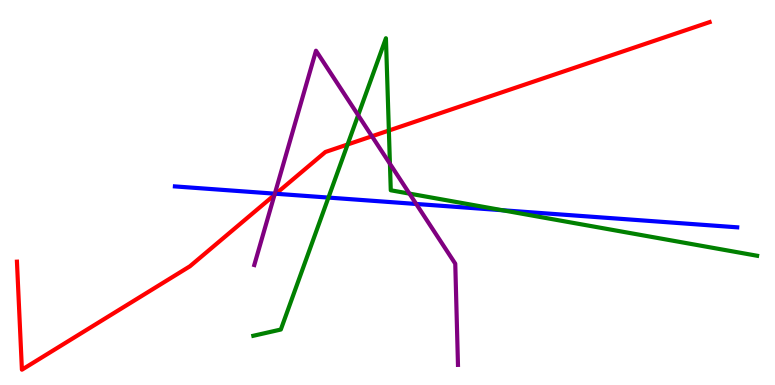[{'lines': ['blue', 'red'], 'intersections': [{'x': 3.56, 'y': 4.97}]}, {'lines': ['green', 'red'], 'intersections': [{'x': 4.49, 'y': 6.25}, {'x': 5.02, 'y': 6.61}]}, {'lines': ['purple', 'red'], 'intersections': [{'x': 3.54, 'y': 4.94}, {'x': 4.8, 'y': 6.46}]}, {'lines': ['blue', 'green'], 'intersections': [{'x': 4.24, 'y': 4.87}, {'x': 6.48, 'y': 4.54}]}, {'lines': ['blue', 'purple'], 'intersections': [{'x': 3.55, 'y': 4.97}, {'x': 5.37, 'y': 4.7}]}, {'lines': ['green', 'purple'], 'intersections': [{'x': 4.62, 'y': 7.01}, {'x': 5.03, 'y': 5.75}, {'x': 5.28, 'y': 4.97}]}]